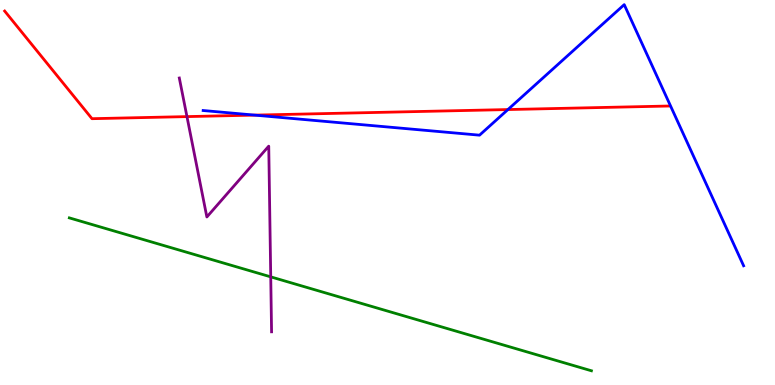[{'lines': ['blue', 'red'], 'intersections': [{'x': 3.29, 'y': 7.01}, {'x': 6.55, 'y': 7.15}]}, {'lines': ['green', 'red'], 'intersections': []}, {'lines': ['purple', 'red'], 'intersections': [{'x': 2.41, 'y': 6.97}]}, {'lines': ['blue', 'green'], 'intersections': []}, {'lines': ['blue', 'purple'], 'intersections': []}, {'lines': ['green', 'purple'], 'intersections': [{'x': 3.49, 'y': 2.81}]}]